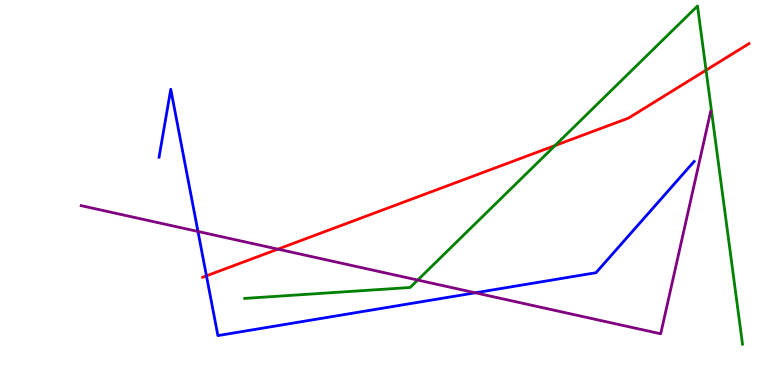[{'lines': ['blue', 'red'], 'intersections': [{'x': 2.66, 'y': 2.84}]}, {'lines': ['green', 'red'], 'intersections': [{'x': 7.16, 'y': 6.22}, {'x': 9.11, 'y': 8.18}]}, {'lines': ['purple', 'red'], 'intersections': [{'x': 3.59, 'y': 3.53}]}, {'lines': ['blue', 'green'], 'intersections': []}, {'lines': ['blue', 'purple'], 'intersections': [{'x': 2.55, 'y': 3.99}, {'x': 6.13, 'y': 2.39}]}, {'lines': ['green', 'purple'], 'intersections': [{'x': 5.39, 'y': 2.73}]}]